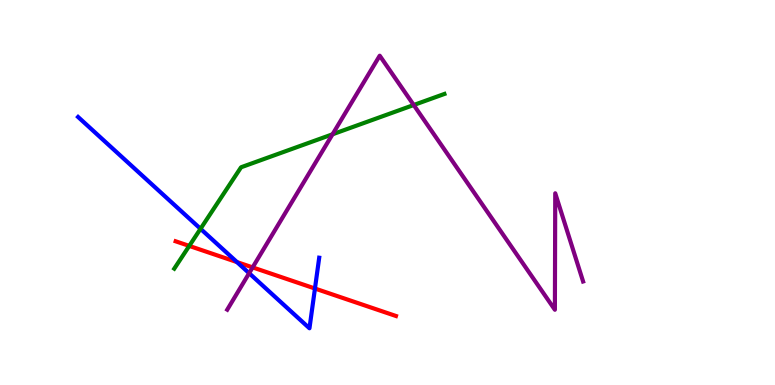[{'lines': ['blue', 'red'], 'intersections': [{'x': 3.06, 'y': 3.19}, {'x': 4.06, 'y': 2.51}]}, {'lines': ['green', 'red'], 'intersections': [{'x': 2.44, 'y': 3.61}]}, {'lines': ['purple', 'red'], 'intersections': [{'x': 3.26, 'y': 3.05}]}, {'lines': ['blue', 'green'], 'intersections': [{'x': 2.59, 'y': 4.06}]}, {'lines': ['blue', 'purple'], 'intersections': [{'x': 3.21, 'y': 2.9}]}, {'lines': ['green', 'purple'], 'intersections': [{'x': 4.29, 'y': 6.51}, {'x': 5.34, 'y': 7.27}]}]